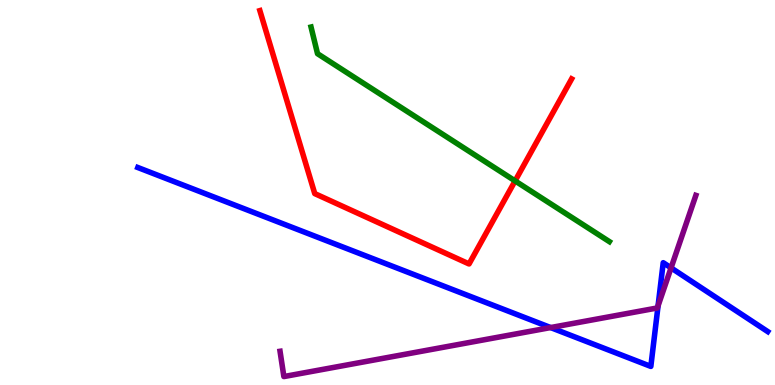[{'lines': ['blue', 'red'], 'intersections': []}, {'lines': ['green', 'red'], 'intersections': [{'x': 6.65, 'y': 5.3}]}, {'lines': ['purple', 'red'], 'intersections': []}, {'lines': ['blue', 'green'], 'intersections': []}, {'lines': ['blue', 'purple'], 'intersections': [{'x': 7.1, 'y': 1.49}, {'x': 8.49, 'y': 2.06}, {'x': 8.66, 'y': 3.04}]}, {'lines': ['green', 'purple'], 'intersections': []}]